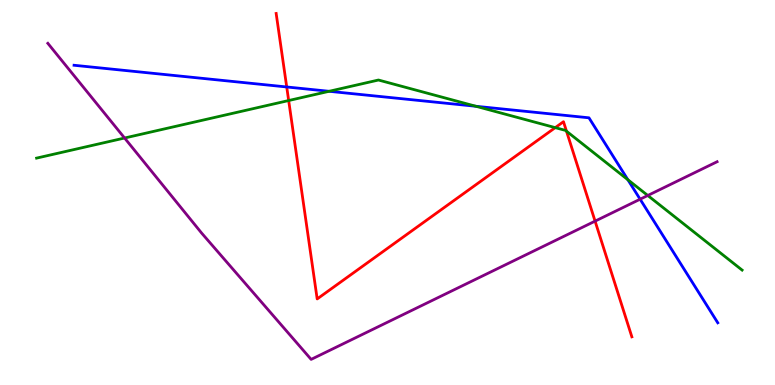[{'lines': ['blue', 'red'], 'intersections': [{'x': 3.7, 'y': 7.74}]}, {'lines': ['green', 'red'], 'intersections': [{'x': 3.72, 'y': 7.39}, {'x': 7.16, 'y': 6.68}, {'x': 7.31, 'y': 6.59}]}, {'lines': ['purple', 'red'], 'intersections': [{'x': 7.68, 'y': 4.26}]}, {'lines': ['blue', 'green'], 'intersections': [{'x': 4.25, 'y': 7.63}, {'x': 6.14, 'y': 7.24}, {'x': 8.1, 'y': 5.33}]}, {'lines': ['blue', 'purple'], 'intersections': [{'x': 8.26, 'y': 4.83}]}, {'lines': ['green', 'purple'], 'intersections': [{'x': 1.61, 'y': 6.42}, {'x': 8.36, 'y': 4.92}]}]